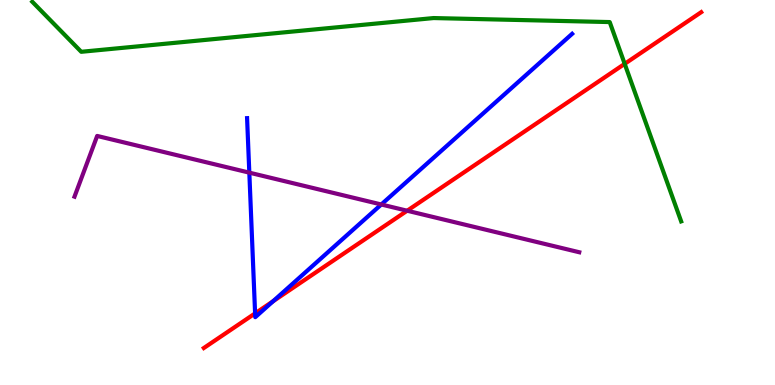[{'lines': ['blue', 'red'], 'intersections': [{'x': 3.29, 'y': 1.86}, {'x': 3.52, 'y': 2.17}]}, {'lines': ['green', 'red'], 'intersections': [{'x': 8.06, 'y': 8.34}]}, {'lines': ['purple', 'red'], 'intersections': [{'x': 5.25, 'y': 4.53}]}, {'lines': ['blue', 'green'], 'intersections': []}, {'lines': ['blue', 'purple'], 'intersections': [{'x': 3.22, 'y': 5.52}, {'x': 4.92, 'y': 4.69}]}, {'lines': ['green', 'purple'], 'intersections': []}]